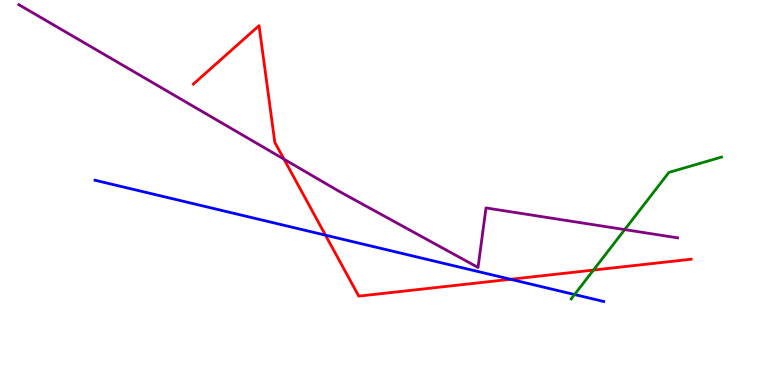[{'lines': ['blue', 'red'], 'intersections': [{'x': 4.2, 'y': 3.89}, {'x': 6.59, 'y': 2.75}]}, {'lines': ['green', 'red'], 'intersections': [{'x': 7.66, 'y': 2.99}]}, {'lines': ['purple', 'red'], 'intersections': [{'x': 3.66, 'y': 5.86}]}, {'lines': ['blue', 'green'], 'intersections': [{'x': 7.41, 'y': 2.35}]}, {'lines': ['blue', 'purple'], 'intersections': []}, {'lines': ['green', 'purple'], 'intersections': [{'x': 8.06, 'y': 4.04}]}]